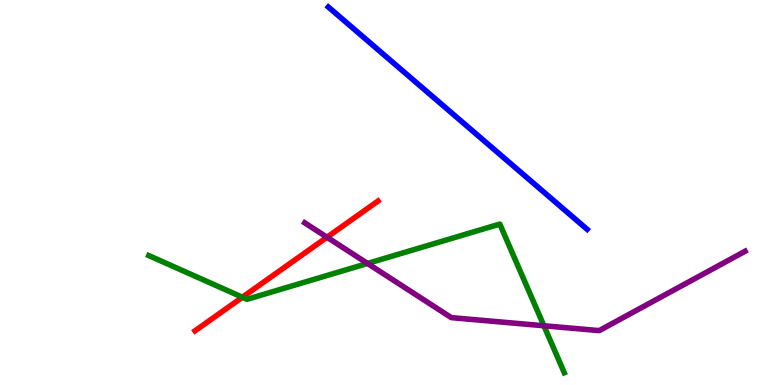[{'lines': ['blue', 'red'], 'intersections': []}, {'lines': ['green', 'red'], 'intersections': [{'x': 3.13, 'y': 2.28}]}, {'lines': ['purple', 'red'], 'intersections': [{'x': 4.22, 'y': 3.84}]}, {'lines': ['blue', 'green'], 'intersections': []}, {'lines': ['blue', 'purple'], 'intersections': []}, {'lines': ['green', 'purple'], 'intersections': [{'x': 4.74, 'y': 3.16}, {'x': 7.02, 'y': 1.54}]}]